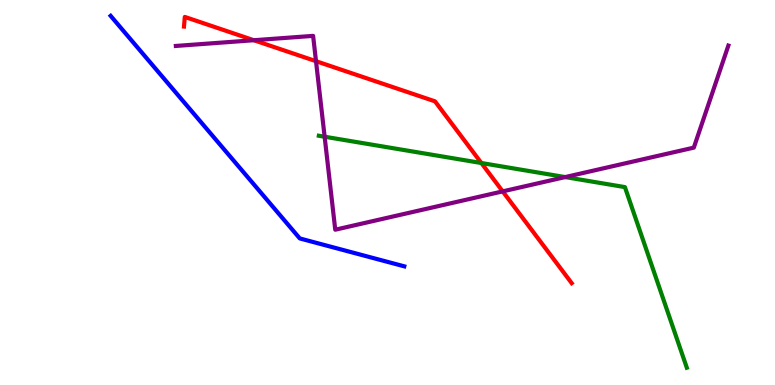[{'lines': ['blue', 'red'], 'intersections': []}, {'lines': ['green', 'red'], 'intersections': [{'x': 6.21, 'y': 5.77}]}, {'lines': ['purple', 'red'], 'intersections': [{'x': 3.28, 'y': 8.96}, {'x': 4.08, 'y': 8.41}, {'x': 6.49, 'y': 5.03}]}, {'lines': ['blue', 'green'], 'intersections': []}, {'lines': ['blue', 'purple'], 'intersections': []}, {'lines': ['green', 'purple'], 'intersections': [{'x': 4.19, 'y': 6.45}, {'x': 7.29, 'y': 5.4}]}]